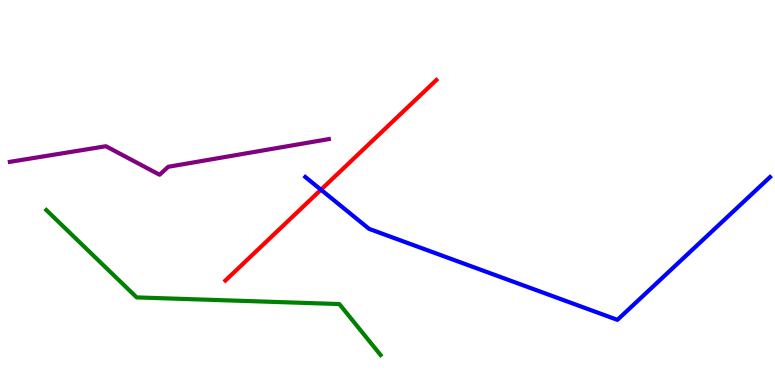[{'lines': ['blue', 'red'], 'intersections': [{'x': 4.14, 'y': 5.07}]}, {'lines': ['green', 'red'], 'intersections': []}, {'lines': ['purple', 'red'], 'intersections': []}, {'lines': ['blue', 'green'], 'intersections': []}, {'lines': ['blue', 'purple'], 'intersections': []}, {'lines': ['green', 'purple'], 'intersections': []}]